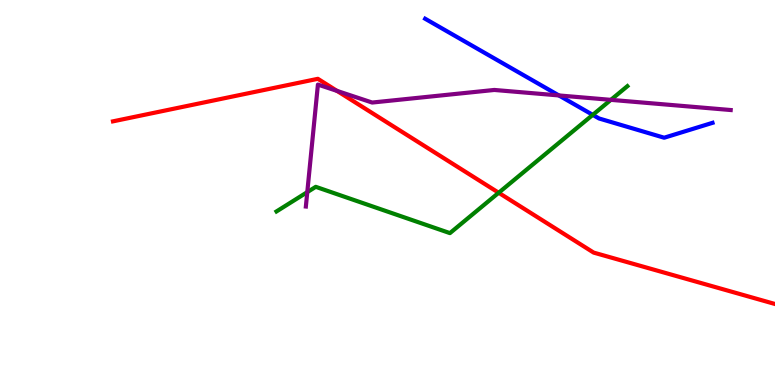[{'lines': ['blue', 'red'], 'intersections': []}, {'lines': ['green', 'red'], 'intersections': [{'x': 6.43, 'y': 4.99}]}, {'lines': ['purple', 'red'], 'intersections': [{'x': 4.35, 'y': 7.64}]}, {'lines': ['blue', 'green'], 'intersections': [{'x': 7.65, 'y': 7.02}]}, {'lines': ['blue', 'purple'], 'intersections': [{'x': 7.21, 'y': 7.52}]}, {'lines': ['green', 'purple'], 'intersections': [{'x': 3.96, 'y': 5.01}, {'x': 7.88, 'y': 7.41}]}]